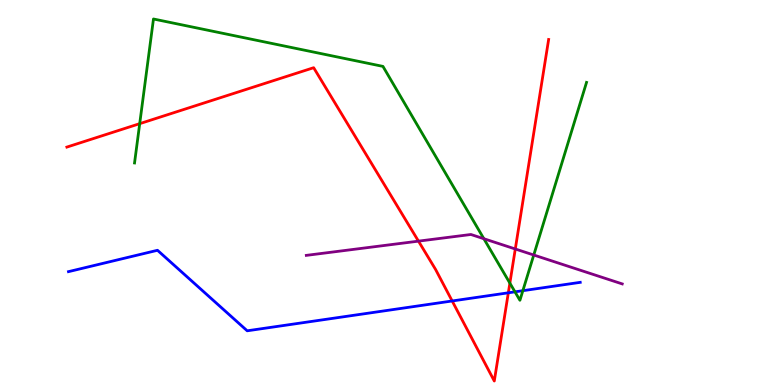[{'lines': ['blue', 'red'], 'intersections': [{'x': 5.83, 'y': 2.18}, {'x': 6.56, 'y': 2.39}]}, {'lines': ['green', 'red'], 'intersections': [{'x': 1.8, 'y': 6.79}, {'x': 6.58, 'y': 2.65}]}, {'lines': ['purple', 'red'], 'intersections': [{'x': 5.4, 'y': 3.74}, {'x': 6.65, 'y': 3.53}]}, {'lines': ['blue', 'green'], 'intersections': [{'x': 6.64, 'y': 2.42}, {'x': 6.75, 'y': 2.45}]}, {'lines': ['blue', 'purple'], 'intersections': []}, {'lines': ['green', 'purple'], 'intersections': [{'x': 6.24, 'y': 3.8}, {'x': 6.89, 'y': 3.38}]}]